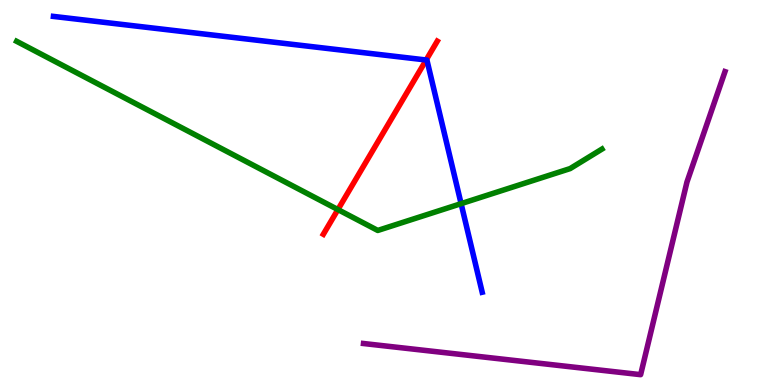[{'lines': ['blue', 'red'], 'intersections': [{'x': 5.5, 'y': 8.44}]}, {'lines': ['green', 'red'], 'intersections': [{'x': 4.36, 'y': 4.56}]}, {'lines': ['purple', 'red'], 'intersections': []}, {'lines': ['blue', 'green'], 'intersections': [{'x': 5.95, 'y': 4.71}]}, {'lines': ['blue', 'purple'], 'intersections': []}, {'lines': ['green', 'purple'], 'intersections': []}]